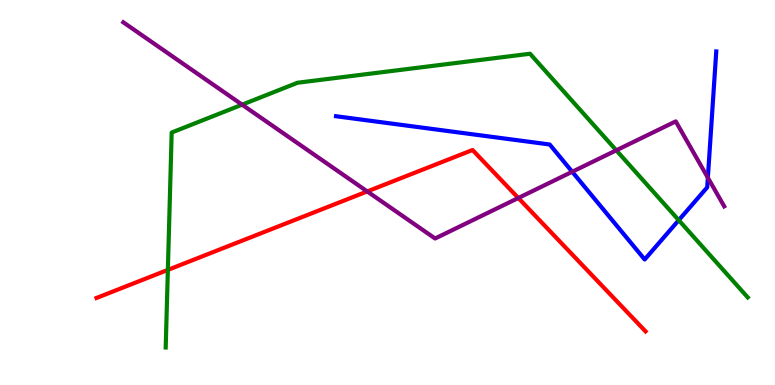[{'lines': ['blue', 'red'], 'intersections': []}, {'lines': ['green', 'red'], 'intersections': [{'x': 2.17, 'y': 2.99}]}, {'lines': ['purple', 'red'], 'intersections': [{'x': 4.74, 'y': 5.03}, {'x': 6.69, 'y': 4.86}]}, {'lines': ['blue', 'green'], 'intersections': [{'x': 8.76, 'y': 4.28}]}, {'lines': ['blue', 'purple'], 'intersections': [{'x': 7.38, 'y': 5.54}, {'x': 9.13, 'y': 5.38}]}, {'lines': ['green', 'purple'], 'intersections': [{'x': 3.12, 'y': 7.28}, {'x': 7.95, 'y': 6.1}]}]